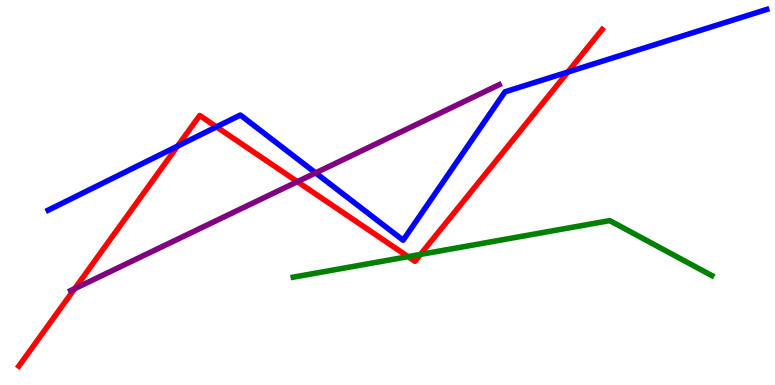[{'lines': ['blue', 'red'], 'intersections': [{'x': 2.29, 'y': 6.2}, {'x': 2.79, 'y': 6.7}, {'x': 7.33, 'y': 8.13}]}, {'lines': ['green', 'red'], 'intersections': [{'x': 5.27, 'y': 3.33}, {'x': 5.43, 'y': 3.39}]}, {'lines': ['purple', 'red'], 'intersections': [{'x': 0.964, 'y': 2.5}, {'x': 3.84, 'y': 5.28}]}, {'lines': ['blue', 'green'], 'intersections': []}, {'lines': ['blue', 'purple'], 'intersections': [{'x': 4.07, 'y': 5.51}]}, {'lines': ['green', 'purple'], 'intersections': []}]